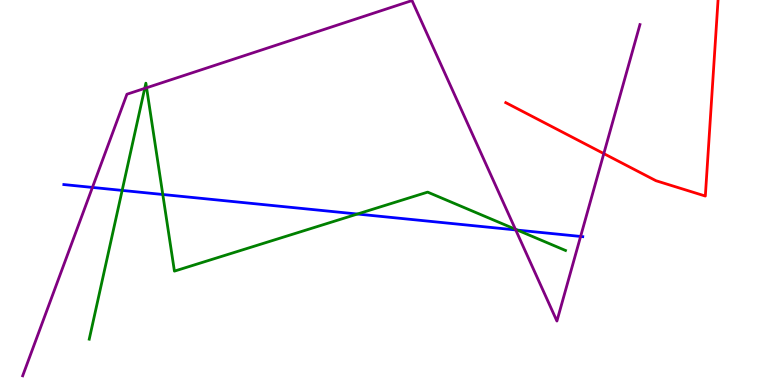[{'lines': ['blue', 'red'], 'intersections': []}, {'lines': ['green', 'red'], 'intersections': []}, {'lines': ['purple', 'red'], 'intersections': [{'x': 7.79, 'y': 6.01}]}, {'lines': ['blue', 'green'], 'intersections': [{'x': 1.58, 'y': 5.05}, {'x': 2.1, 'y': 4.95}, {'x': 4.61, 'y': 4.44}, {'x': 6.68, 'y': 4.02}]}, {'lines': ['blue', 'purple'], 'intersections': [{'x': 1.19, 'y': 5.13}, {'x': 6.65, 'y': 4.03}, {'x': 7.49, 'y': 3.86}]}, {'lines': ['green', 'purple'], 'intersections': [{'x': 1.87, 'y': 7.7}, {'x': 1.89, 'y': 7.72}, {'x': 6.65, 'y': 4.05}]}]